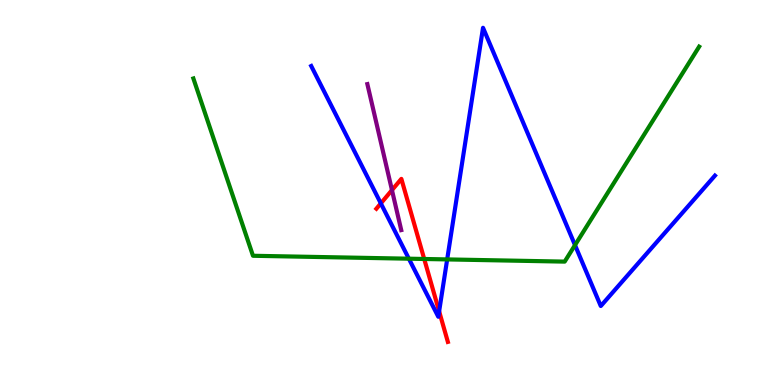[{'lines': ['blue', 'red'], 'intersections': [{'x': 4.91, 'y': 4.72}, {'x': 5.67, 'y': 1.91}]}, {'lines': ['green', 'red'], 'intersections': [{'x': 5.47, 'y': 3.27}]}, {'lines': ['purple', 'red'], 'intersections': [{'x': 5.06, 'y': 5.06}]}, {'lines': ['blue', 'green'], 'intersections': [{'x': 5.28, 'y': 3.28}, {'x': 5.77, 'y': 3.26}, {'x': 7.42, 'y': 3.63}]}, {'lines': ['blue', 'purple'], 'intersections': []}, {'lines': ['green', 'purple'], 'intersections': []}]